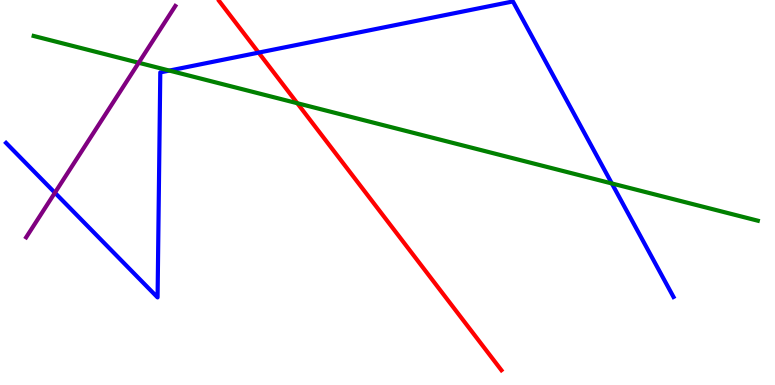[{'lines': ['blue', 'red'], 'intersections': [{'x': 3.34, 'y': 8.63}]}, {'lines': ['green', 'red'], 'intersections': [{'x': 3.84, 'y': 7.32}]}, {'lines': ['purple', 'red'], 'intersections': []}, {'lines': ['blue', 'green'], 'intersections': [{'x': 2.19, 'y': 8.17}, {'x': 7.89, 'y': 5.23}]}, {'lines': ['blue', 'purple'], 'intersections': [{'x': 0.709, 'y': 4.99}]}, {'lines': ['green', 'purple'], 'intersections': [{'x': 1.79, 'y': 8.37}]}]